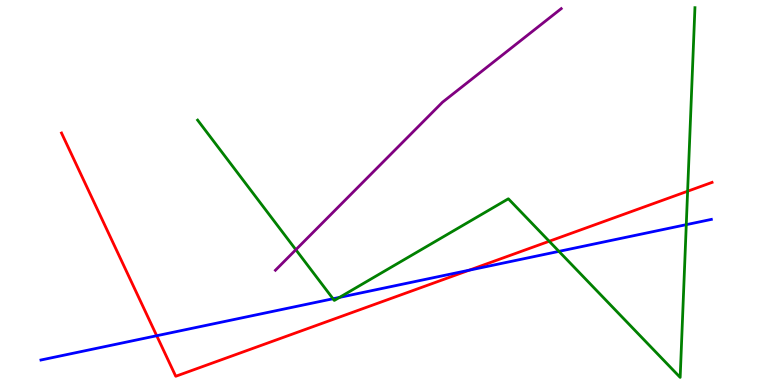[{'lines': ['blue', 'red'], 'intersections': [{'x': 2.02, 'y': 1.28}, {'x': 6.05, 'y': 2.98}]}, {'lines': ['green', 'red'], 'intersections': [{'x': 7.09, 'y': 3.73}, {'x': 8.87, 'y': 5.03}]}, {'lines': ['purple', 'red'], 'intersections': []}, {'lines': ['blue', 'green'], 'intersections': [{'x': 4.3, 'y': 2.24}, {'x': 4.38, 'y': 2.28}, {'x': 7.21, 'y': 3.47}, {'x': 8.86, 'y': 4.16}]}, {'lines': ['blue', 'purple'], 'intersections': []}, {'lines': ['green', 'purple'], 'intersections': [{'x': 3.82, 'y': 3.51}]}]